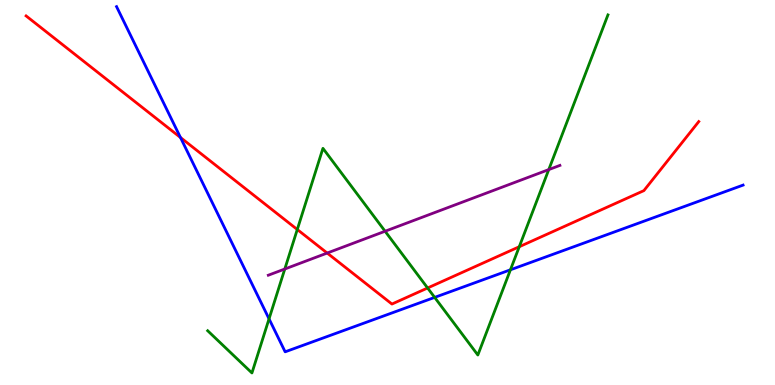[{'lines': ['blue', 'red'], 'intersections': [{'x': 2.33, 'y': 6.43}]}, {'lines': ['green', 'red'], 'intersections': [{'x': 3.84, 'y': 4.04}, {'x': 5.52, 'y': 2.52}, {'x': 6.7, 'y': 3.59}]}, {'lines': ['purple', 'red'], 'intersections': [{'x': 4.22, 'y': 3.43}]}, {'lines': ['blue', 'green'], 'intersections': [{'x': 3.47, 'y': 1.72}, {'x': 5.61, 'y': 2.28}, {'x': 6.59, 'y': 2.99}]}, {'lines': ['blue', 'purple'], 'intersections': []}, {'lines': ['green', 'purple'], 'intersections': [{'x': 3.67, 'y': 3.01}, {'x': 4.97, 'y': 3.99}, {'x': 7.08, 'y': 5.59}]}]